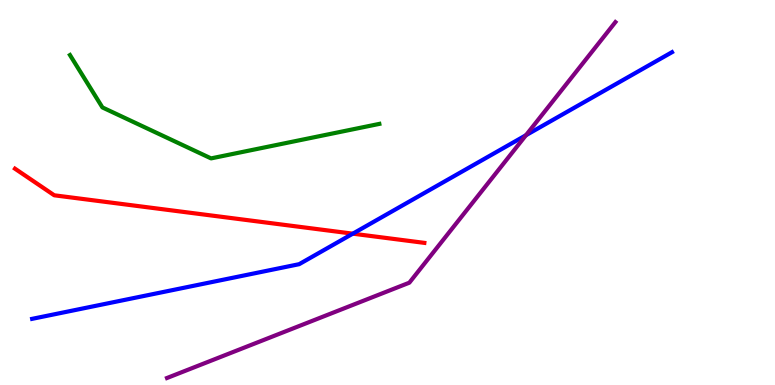[{'lines': ['blue', 'red'], 'intersections': [{'x': 4.55, 'y': 3.93}]}, {'lines': ['green', 'red'], 'intersections': []}, {'lines': ['purple', 'red'], 'intersections': []}, {'lines': ['blue', 'green'], 'intersections': []}, {'lines': ['blue', 'purple'], 'intersections': [{'x': 6.79, 'y': 6.49}]}, {'lines': ['green', 'purple'], 'intersections': []}]